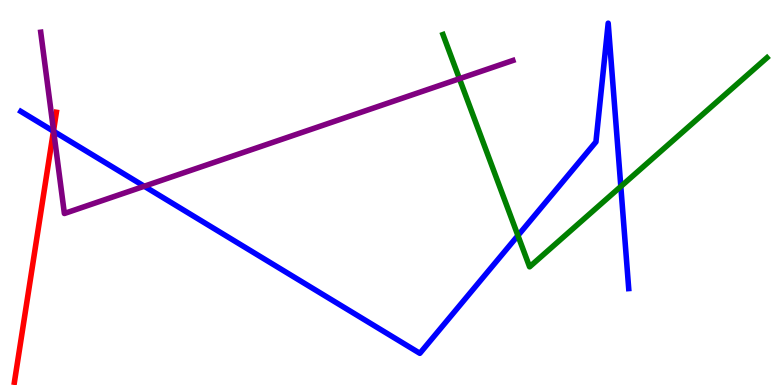[{'lines': ['blue', 'red'], 'intersections': [{'x': 0.69, 'y': 6.59}]}, {'lines': ['green', 'red'], 'intersections': []}, {'lines': ['purple', 'red'], 'intersections': [{'x': 0.691, 'y': 6.61}]}, {'lines': ['blue', 'green'], 'intersections': [{'x': 6.68, 'y': 3.88}, {'x': 8.01, 'y': 5.16}]}, {'lines': ['blue', 'purple'], 'intersections': [{'x': 0.692, 'y': 6.59}, {'x': 1.86, 'y': 5.16}]}, {'lines': ['green', 'purple'], 'intersections': [{'x': 5.93, 'y': 7.96}]}]